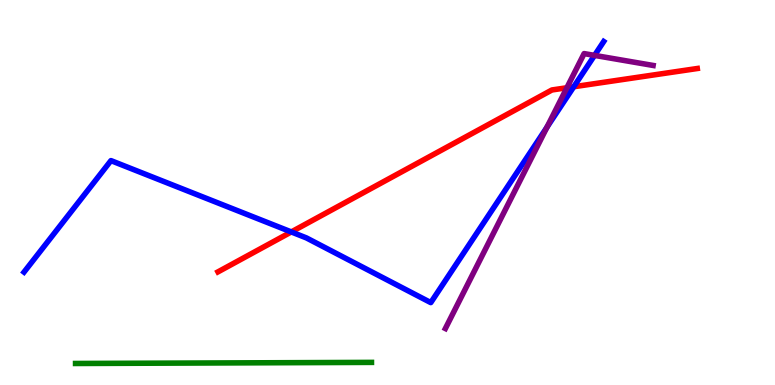[{'lines': ['blue', 'red'], 'intersections': [{'x': 3.76, 'y': 3.98}, {'x': 7.4, 'y': 7.75}]}, {'lines': ['green', 'red'], 'intersections': []}, {'lines': ['purple', 'red'], 'intersections': [{'x': 7.31, 'y': 7.72}]}, {'lines': ['blue', 'green'], 'intersections': []}, {'lines': ['blue', 'purple'], 'intersections': [{'x': 7.06, 'y': 6.7}, {'x': 7.67, 'y': 8.56}]}, {'lines': ['green', 'purple'], 'intersections': []}]